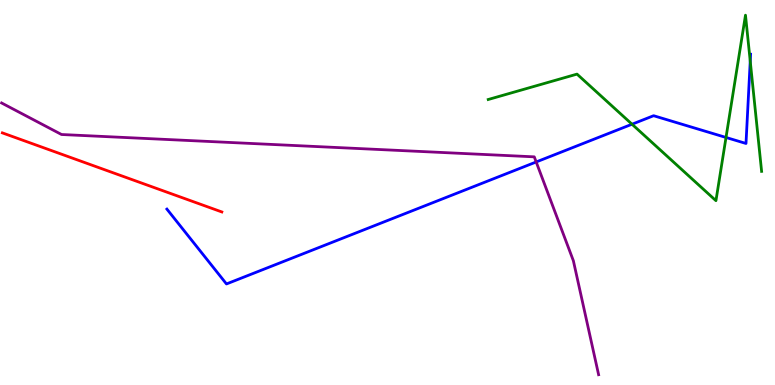[{'lines': ['blue', 'red'], 'intersections': []}, {'lines': ['green', 'red'], 'intersections': []}, {'lines': ['purple', 'red'], 'intersections': []}, {'lines': ['blue', 'green'], 'intersections': [{'x': 8.15, 'y': 6.77}, {'x': 9.37, 'y': 6.43}, {'x': 9.68, 'y': 8.41}]}, {'lines': ['blue', 'purple'], 'intersections': [{'x': 6.92, 'y': 5.79}]}, {'lines': ['green', 'purple'], 'intersections': []}]